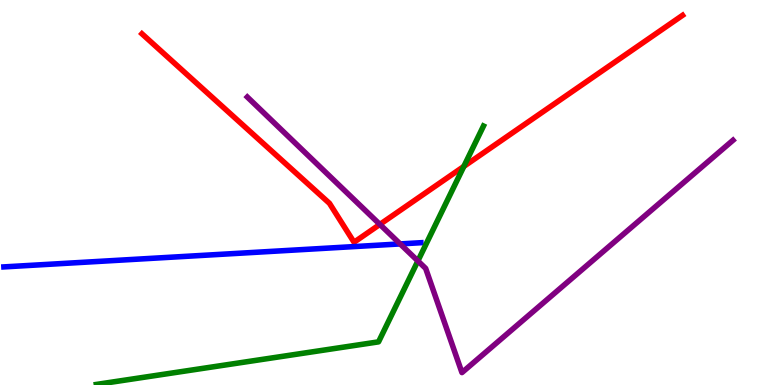[{'lines': ['blue', 'red'], 'intersections': []}, {'lines': ['green', 'red'], 'intersections': [{'x': 5.99, 'y': 5.68}]}, {'lines': ['purple', 'red'], 'intersections': [{'x': 4.9, 'y': 4.17}]}, {'lines': ['blue', 'green'], 'intersections': []}, {'lines': ['blue', 'purple'], 'intersections': [{'x': 5.16, 'y': 3.66}]}, {'lines': ['green', 'purple'], 'intersections': [{'x': 5.39, 'y': 3.22}]}]